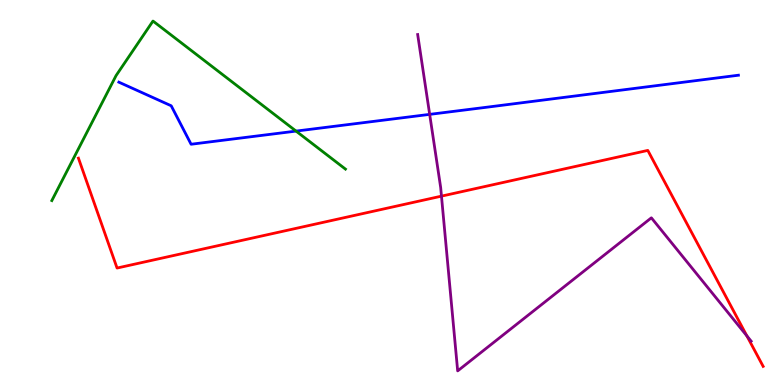[{'lines': ['blue', 'red'], 'intersections': []}, {'lines': ['green', 'red'], 'intersections': []}, {'lines': ['purple', 'red'], 'intersections': [{'x': 5.7, 'y': 4.91}, {'x': 9.64, 'y': 1.28}]}, {'lines': ['blue', 'green'], 'intersections': [{'x': 3.82, 'y': 6.59}]}, {'lines': ['blue', 'purple'], 'intersections': [{'x': 5.54, 'y': 7.03}]}, {'lines': ['green', 'purple'], 'intersections': []}]